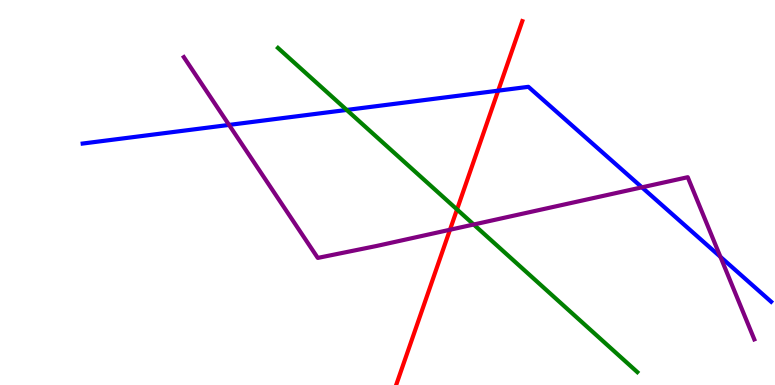[{'lines': ['blue', 'red'], 'intersections': [{'x': 6.43, 'y': 7.64}]}, {'lines': ['green', 'red'], 'intersections': [{'x': 5.9, 'y': 4.56}]}, {'lines': ['purple', 'red'], 'intersections': [{'x': 5.81, 'y': 4.03}]}, {'lines': ['blue', 'green'], 'intersections': [{'x': 4.47, 'y': 7.14}]}, {'lines': ['blue', 'purple'], 'intersections': [{'x': 2.96, 'y': 6.76}, {'x': 8.28, 'y': 5.13}, {'x': 9.3, 'y': 3.33}]}, {'lines': ['green', 'purple'], 'intersections': [{'x': 6.11, 'y': 4.17}]}]